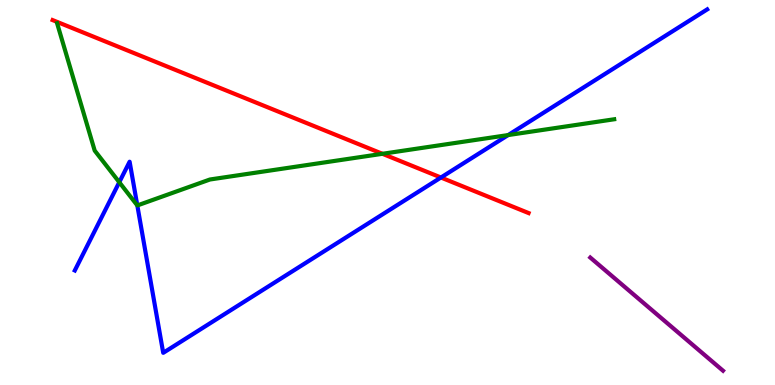[{'lines': ['blue', 'red'], 'intersections': [{'x': 5.69, 'y': 5.39}]}, {'lines': ['green', 'red'], 'intersections': [{'x': 4.93, 'y': 6.01}]}, {'lines': ['purple', 'red'], 'intersections': []}, {'lines': ['blue', 'green'], 'intersections': [{'x': 1.54, 'y': 5.27}, {'x': 1.77, 'y': 4.66}, {'x': 6.56, 'y': 6.49}]}, {'lines': ['blue', 'purple'], 'intersections': []}, {'lines': ['green', 'purple'], 'intersections': []}]